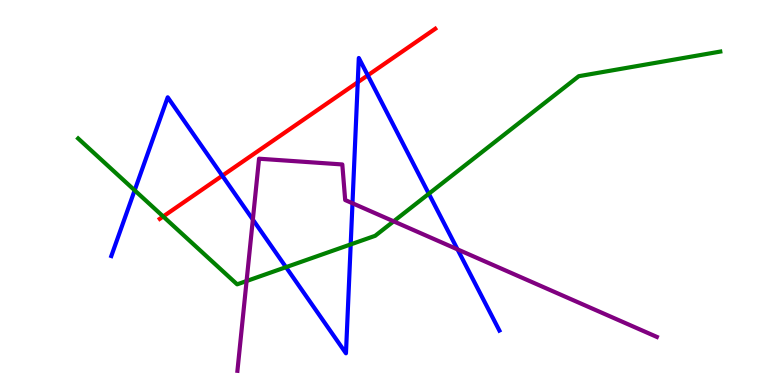[{'lines': ['blue', 'red'], 'intersections': [{'x': 2.87, 'y': 5.44}, {'x': 4.62, 'y': 7.86}, {'x': 4.75, 'y': 8.04}]}, {'lines': ['green', 'red'], 'intersections': [{'x': 2.11, 'y': 4.38}]}, {'lines': ['purple', 'red'], 'intersections': []}, {'lines': ['blue', 'green'], 'intersections': [{'x': 1.74, 'y': 5.06}, {'x': 3.69, 'y': 3.06}, {'x': 4.53, 'y': 3.65}, {'x': 5.53, 'y': 4.97}]}, {'lines': ['blue', 'purple'], 'intersections': [{'x': 3.26, 'y': 4.3}, {'x': 4.55, 'y': 4.72}, {'x': 5.9, 'y': 3.52}]}, {'lines': ['green', 'purple'], 'intersections': [{'x': 3.18, 'y': 2.7}, {'x': 5.08, 'y': 4.25}]}]